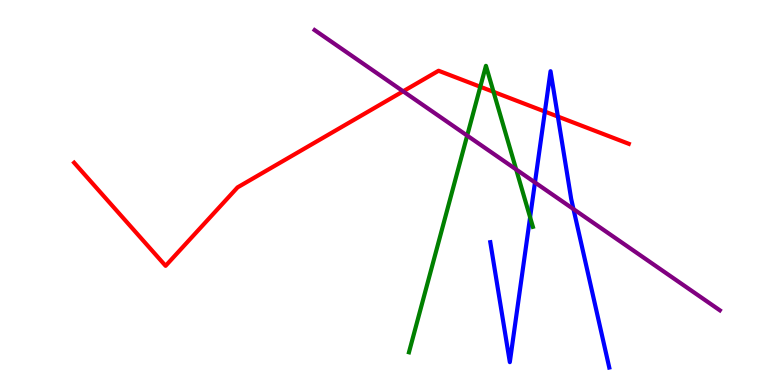[{'lines': ['blue', 'red'], 'intersections': [{'x': 7.03, 'y': 7.1}, {'x': 7.2, 'y': 6.97}]}, {'lines': ['green', 'red'], 'intersections': [{'x': 6.2, 'y': 7.75}, {'x': 6.37, 'y': 7.61}]}, {'lines': ['purple', 'red'], 'intersections': [{'x': 5.2, 'y': 7.63}]}, {'lines': ['blue', 'green'], 'intersections': [{'x': 6.84, 'y': 4.36}]}, {'lines': ['blue', 'purple'], 'intersections': [{'x': 6.9, 'y': 5.26}, {'x': 7.4, 'y': 4.57}]}, {'lines': ['green', 'purple'], 'intersections': [{'x': 6.03, 'y': 6.48}, {'x': 6.66, 'y': 5.6}]}]